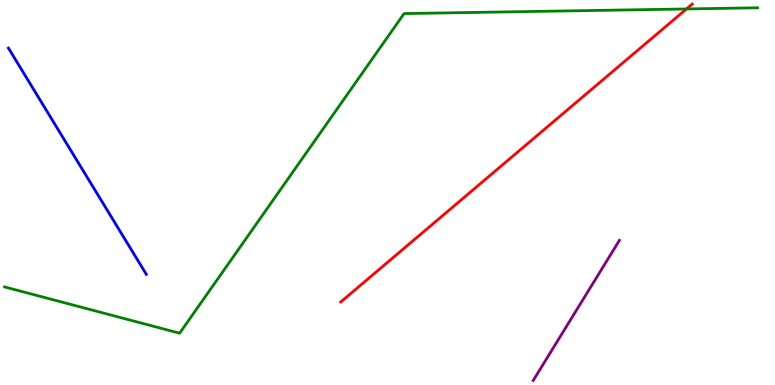[{'lines': ['blue', 'red'], 'intersections': []}, {'lines': ['green', 'red'], 'intersections': [{'x': 8.86, 'y': 9.77}]}, {'lines': ['purple', 'red'], 'intersections': []}, {'lines': ['blue', 'green'], 'intersections': []}, {'lines': ['blue', 'purple'], 'intersections': []}, {'lines': ['green', 'purple'], 'intersections': []}]